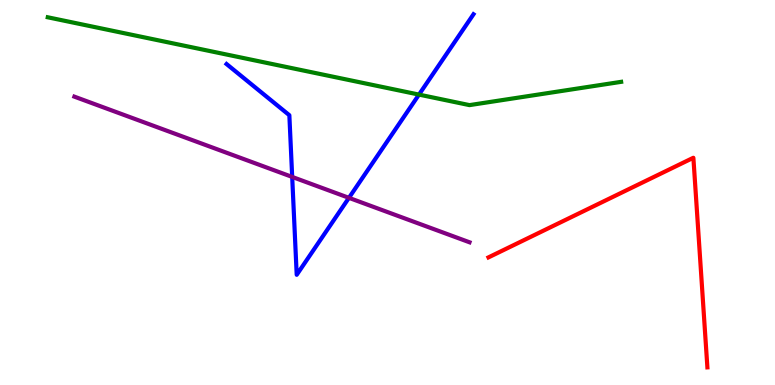[{'lines': ['blue', 'red'], 'intersections': []}, {'lines': ['green', 'red'], 'intersections': []}, {'lines': ['purple', 'red'], 'intersections': []}, {'lines': ['blue', 'green'], 'intersections': [{'x': 5.41, 'y': 7.54}]}, {'lines': ['blue', 'purple'], 'intersections': [{'x': 3.77, 'y': 5.4}, {'x': 4.5, 'y': 4.86}]}, {'lines': ['green', 'purple'], 'intersections': []}]